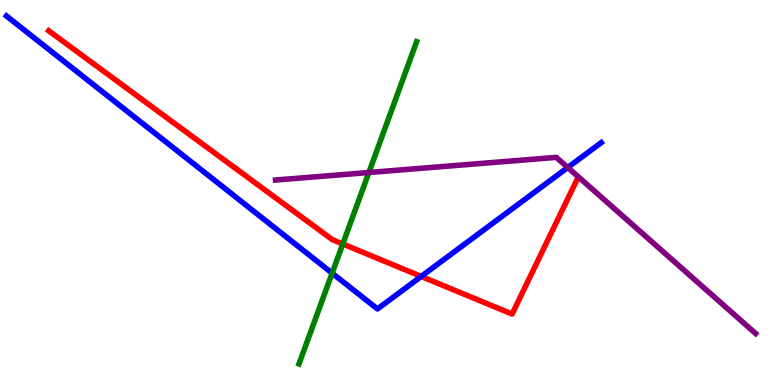[{'lines': ['blue', 'red'], 'intersections': [{'x': 5.43, 'y': 2.82}]}, {'lines': ['green', 'red'], 'intersections': [{'x': 4.42, 'y': 3.66}]}, {'lines': ['purple', 'red'], 'intersections': []}, {'lines': ['blue', 'green'], 'intersections': [{'x': 4.29, 'y': 2.91}]}, {'lines': ['blue', 'purple'], 'intersections': [{'x': 7.33, 'y': 5.65}]}, {'lines': ['green', 'purple'], 'intersections': [{'x': 4.76, 'y': 5.52}]}]